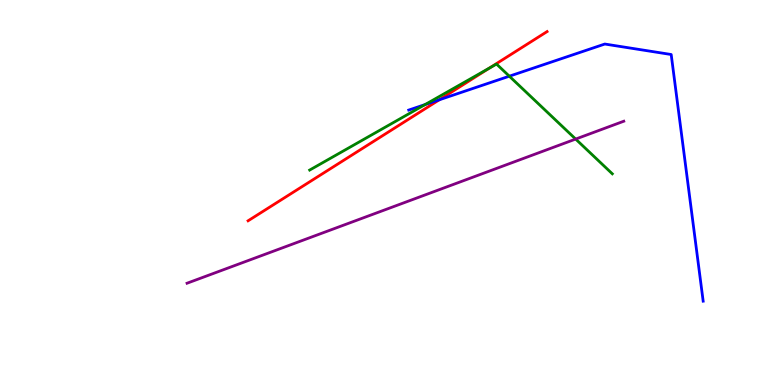[{'lines': ['blue', 'red'], 'intersections': [{'x': 5.67, 'y': 7.41}]}, {'lines': ['green', 'red'], 'intersections': [{'x': 6.31, 'y': 8.23}]}, {'lines': ['purple', 'red'], 'intersections': []}, {'lines': ['blue', 'green'], 'intersections': [{'x': 5.49, 'y': 7.28}, {'x': 6.57, 'y': 8.02}]}, {'lines': ['blue', 'purple'], 'intersections': []}, {'lines': ['green', 'purple'], 'intersections': [{'x': 7.43, 'y': 6.39}]}]